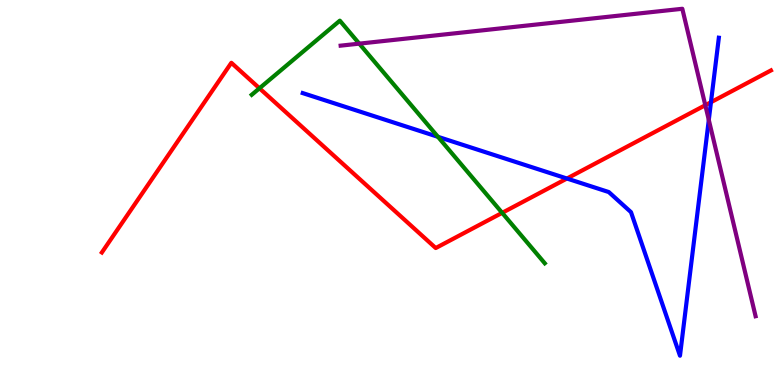[{'lines': ['blue', 'red'], 'intersections': [{'x': 7.32, 'y': 5.36}, {'x': 9.17, 'y': 7.35}]}, {'lines': ['green', 'red'], 'intersections': [{'x': 3.35, 'y': 7.71}, {'x': 6.48, 'y': 4.47}]}, {'lines': ['purple', 'red'], 'intersections': [{'x': 9.1, 'y': 7.27}]}, {'lines': ['blue', 'green'], 'intersections': [{'x': 5.65, 'y': 6.45}]}, {'lines': ['blue', 'purple'], 'intersections': [{'x': 9.15, 'y': 6.89}]}, {'lines': ['green', 'purple'], 'intersections': [{'x': 4.64, 'y': 8.87}]}]